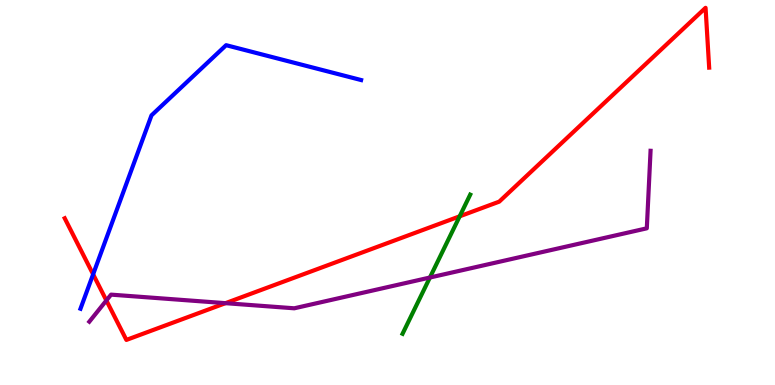[{'lines': ['blue', 'red'], 'intersections': [{'x': 1.2, 'y': 2.88}]}, {'lines': ['green', 'red'], 'intersections': [{'x': 5.93, 'y': 4.38}]}, {'lines': ['purple', 'red'], 'intersections': [{'x': 1.37, 'y': 2.2}, {'x': 2.91, 'y': 2.13}]}, {'lines': ['blue', 'green'], 'intersections': []}, {'lines': ['blue', 'purple'], 'intersections': []}, {'lines': ['green', 'purple'], 'intersections': [{'x': 5.55, 'y': 2.79}]}]